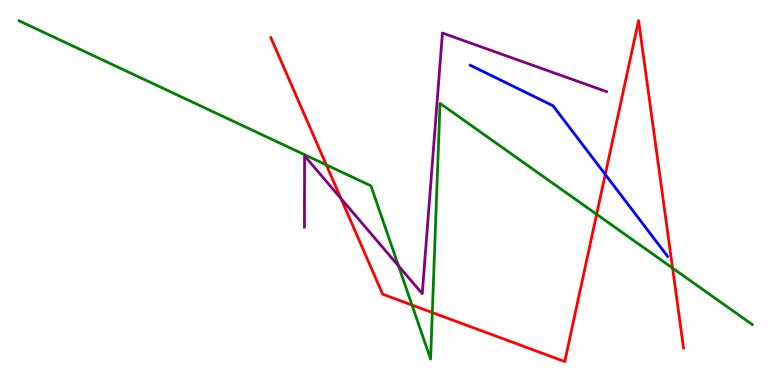[{'lines': ['blue', 'red'], 'intersections': [{'x': 7.81, 'y': 5.47}]}, {'lines': ['green', 'red'], 'intersections': [{'x': 4.21, 'y': 5.72}, {'x': 5.32, 'y': 2.08}, {'x': 5.58, 'y': 1.88}, {'x': 7.7, 'y': 4.43}, {'x': 8.68, 'y': 3.04}]}, {'lines': ['purple', 'red'], 'intersections': [{'x': 4.4, 'y': 4.85}]}, {'lines': ['blue', 'green'], 'intersections': []}, {'lines': ['blue', 'purple'], 'intersections': []}, {'lines': ['green', 'purple'], 'intersections': [{'x': 5.14, 'y': 3.09}]}]